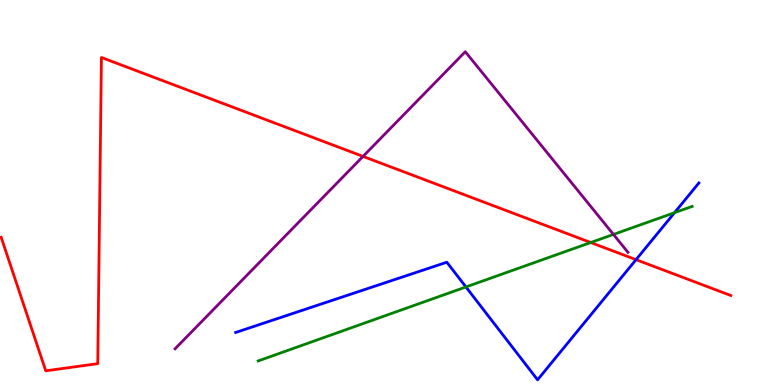[{'lines': ['blue', 'red'], 'intersections': [{'x': 8.21, 'y': 3.26}]}, {'lines': ['green', 'red'], 'intersections': [{'x': 7.62, 'y': 3.7}]}, {'lines': ['purple', 'red'], 'intersections': [{'x': 4.68, 'y': 5.94}]}, {'lines': ['blue', 'green'], 'intersections': [{'x': 6.01, 'y': 2.55}, {'x': 8.7, 'y': 4.48}]}, {'lines': ['blue', 'purple'], 'intersections': []}, {'lines': ['green', 'purple'], 'intersections': [{'x': 7.92, 'y': 3.91}]}]